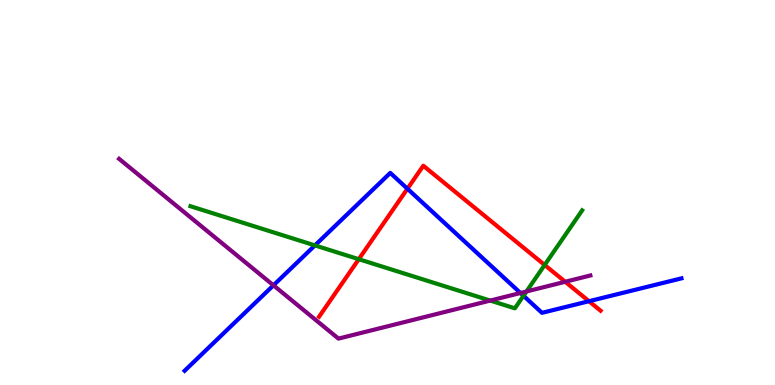[{'lines': ['blue', 'red'], 'intersections': [{'x': 5.26, 'y': 5.1}, {'x': 7.6, 'y': 2.18}]}, {'lines': ['green', 'red'], 'intersections': [{'x': 4.63, 'y': 3.27}, {'x': 7.03, 'y': 3.12}]}, {'lines': ['purple', 'red'], 'intersections': [{'x': 7.29, 'y': 2.68}]}, {'lines': ['blue', 'green'], 'intersections': [{'x': 4.06, 'y': 3.63}, {'x': 6.75, 'y': 2.32}]}, {'lines': ['blue', 'purple'], 'intersections': [{'x': 3.53, 'y': 2.59}, {'x': 6.72, 'y': 2.39}]}, {'lines': ['green', 'purple'], 'intersections': [{'x': 6.33, 'y': 2.19}, {'x': 6.79, 'y': 2.43}]}]